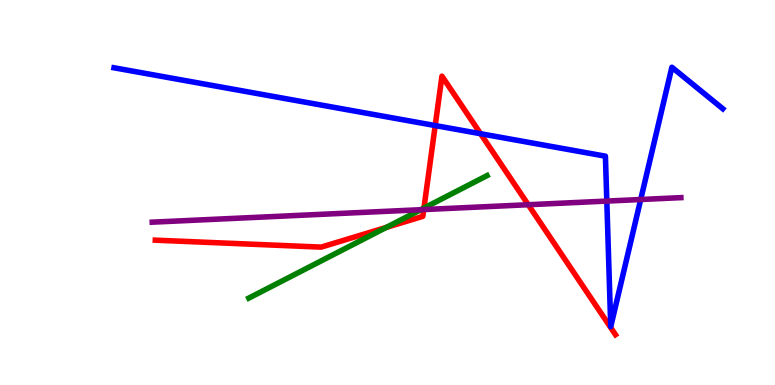[{'lines': ['blue', 'red'], 'intersections': [{'x': 5.62, 'y': 6.74}, {'x': 6.2, 'y': 6.53}]}, {'lines': ['green', 'red'], 'intersections': [{'x': 4.98, 'y': 4.09}, {'x': 5.47, 'y': 4.6}]}, {'lines': ['purple', 'red'], 'intersections': [{'x': 5.47, 'y': 4.56}, {'x': 6.82, 'y': 4.68}]}, {'lines': ['blue', 'green'], 'intersections': []}, {'lines': ['blue', 'purple'], 'intersections': [{'x': 7.83, 'y': 4.78}, {'x': 8.27, 'y': 4.82}]}, {'lines': ['green', 'purple'], 'intersections': [{'x': 5.43, 'y': 4.55}]}]